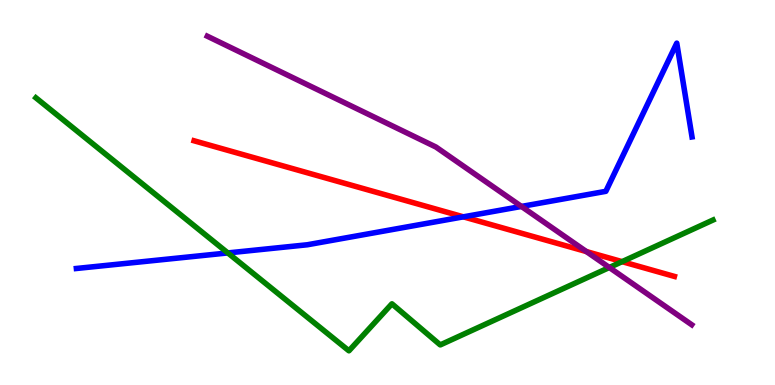[{'lines': ['blue', 'red'], 'intersections': [{'x': 5.98, 'y': 4.37}]}, {'lines': ['green', 'red'], 'intersections': [{'x': 8.03, 'y': 3.2}]}, {'lines': ['purple', 'red'], 'intersections': [{'x': 7.57, 'y': 3.47}]}, {'lines': ['blue', 'green'], 'intersections': [{'x': 2.94, 'y': 3.43}]}, {'lines': ['blue', 'purple'], 'intersections': [{'x': 6.73, 'y': 4.64}]}, {'lines': ['green', 'purple'], 'intersections': [{'x': 7.86, 'y': 3.05}]}]